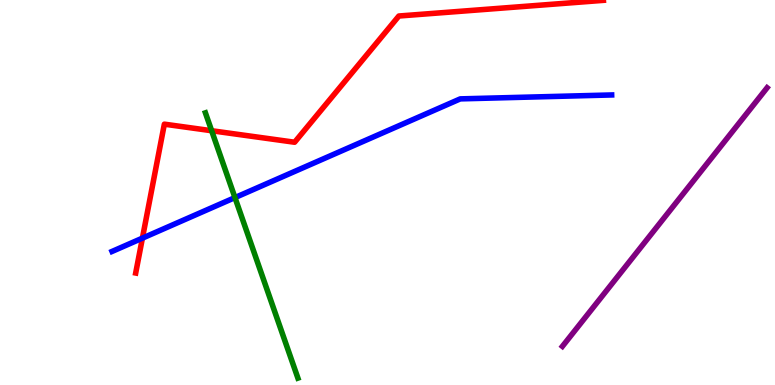[{'lines': ['blue', 'red'], 'intersections': [{'x': 1.84, 'y': 3.81}]}, {'lines': ['green', 'red'], 'intersections': [{'x': 2.73, 'y': 6.6}]}, {'lines': ['purple', 'red'], 'intersections': []}, {'lines': ['blue', 'green'], 'intersections': [{'x': 3.03, 'y': 4.87}]}, {'lines': ['blue', 'purple'], 'intersections': []}, {'lines': ['green', 'purple'], 'intersections': []}]